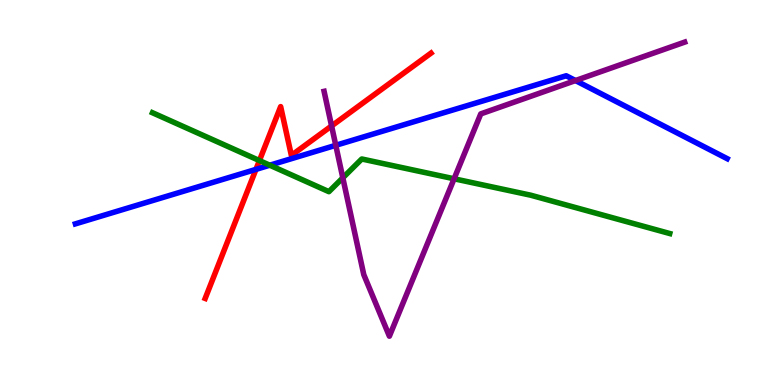[{'lines': ['blue', 'red'], 'intersections': [{'x': 3.3, 'y': 5.6}]}, {'lines': ['green', 'red'], 'intersections': [{'x': 3.35, 'y': 5.83}]}, {'lines': ['purple', 'red'], 'intersections': [{'x': 4.28, 'y': 6.73}]}, {'lines': ['blue', 'green'], 'intersections': [{'x': 3.48, 'y': 5.71}]}, {'lines': ['blue', 'purple'], 'intersections': [{'x': 4.33, 'y': 6.23}, {'x': 7.43, 'y': 7.91}]}, {'lines': ['green', 'purple'], 'intersections': [{'x': 4.42, 'y': 5.38}, {'x': 5.86, 'y': 5.36}]}]